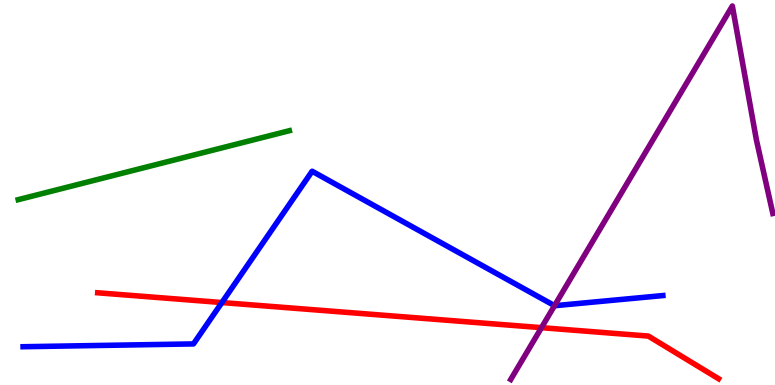[{'lines': ['blue', 'red'], 'intersections': [{'x': 2.86, 'y': 2.14}]}, {'lines': ['green', 'red'], 'intersections': []}, {'lines': ['purple', 'red'], 'intersections': [{'x': 6.99, 'y': 1.49}]}, {'lines': ['blue', 'green'], 'intersections': []}, {'lines': ['blue', 'purple'], 'intersections': [{'x': 7.16, 'y': 2.06}]}, {'lines': ['green', 'purple'], 'intersections': []}]